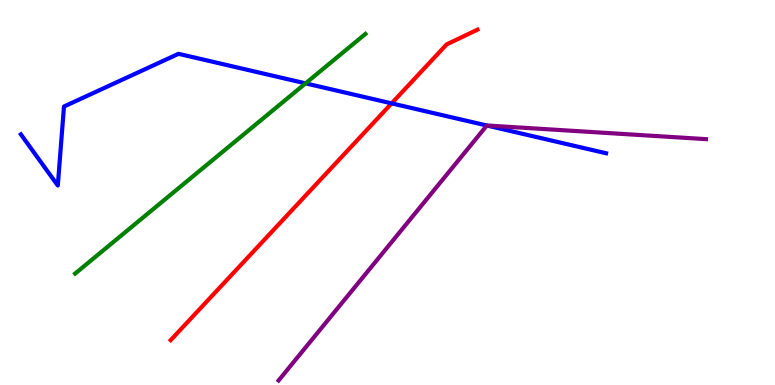[{'lines': ['blue', 'red'], 'intersections': [{'x': 5.05, 'y': 7.31}]}, {'lines': ['green', 'red'], 'intersections': []}, {'lines': ['purple', 'red'], 'intersections': []}, {'lines': ['blue', 'green'], 'intersections': [{'x': 3.94, 'y': 7.83}]}, {'lines': ['blue', 'purple'], 'intersections': [{'x': 6.28, 'y': 6.74}]}, {'lines': ['green', 'purple'], 'intersections': []}]